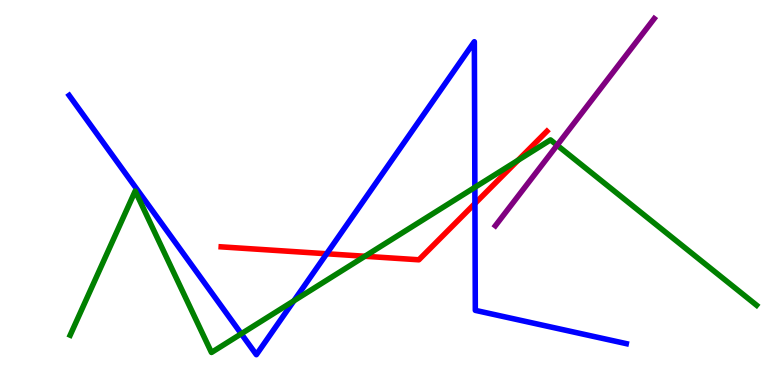[{'lines': ['blue', 'red'], 'intersections': [{'x': 4.21, 'y': 3.41}, {'x': 6.13, 'y': 4.71}]}, {'lines': ['green', 'red'], 'intersections': [{'x': 4.71, 'y': 3.34}, {'x': 6.68, 'y': 5.84}]}, {'lines': ['purple', 'red'], 'intersections': []}, {'lines': ['blue', 'green'], 'intersections': [{'x': 3.11, 'y': 1.33}, {'x': 3.79, 'y': 2.19}, {'x': 6.13, 'y': 5.13}]}, {'lines': ['blue', 'purple'], 'intersections': []}, {'lines': ['green', 'purple'], 'intersections': [{'x': 7.19, 'y': 6.23}]}]